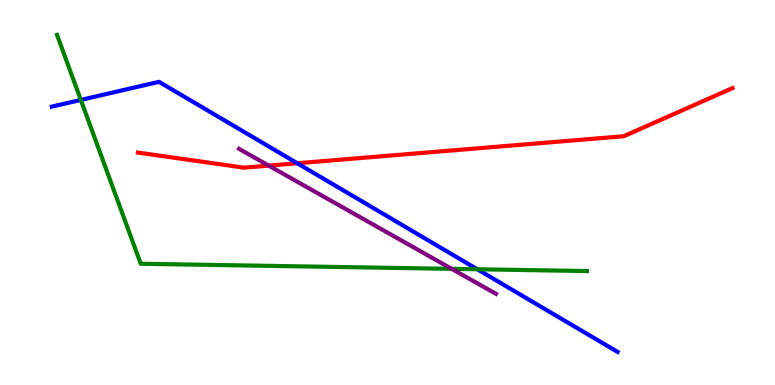[{'lines': ['blue', 'red'], 'intersections': [{'x': 3.84, 'y': 5.76}]}, {'lines': ['green', 'red'], 'intersections': []}, {'lines': ['purple', 'red'], 'intersections': [{'x': 3.47, 'y': 5.7}]}, {'lines': ['blue', 'green'], 'intersections': [{'x': 1.04, 'y': 7.4}, {'x': 6.16, 'y': 3.01}]}, {'lines': ['blue', 'purple'], 'intersections': []}, {'lines': ['green', 'purple'], 'intersections': [{'x': 5.83, 'y': 3.02}]}]